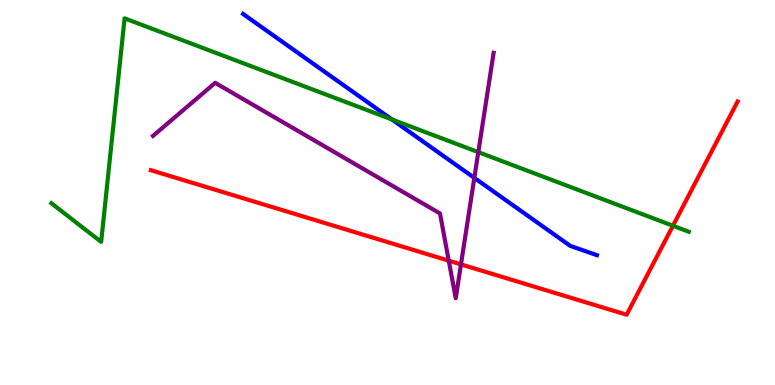[{'lines': ['blue', 'red'], 'intersections': []}, {'lines': ['green', 'red'], 'intersections': [{'x': 8.68, 'y': 4.14}]}, {'lines': ['purple', 'red'], 'intersections': [{'x': 5.79, 'y': 3.23}, {'x': 5.95, 'y': 3.13}]}, {'lines': ['blue', 'green'], 'intersections': [{'x': 5.06, 'y': 6.9}]}, {'lines': ['blue', 'purple'], 'intersections': [{'x': 6.12, 'y': 5.38}]}, {'lines': ['green', 'purple'], 'intersections': [{'x': 6.17, 'y': 6.05}]}]